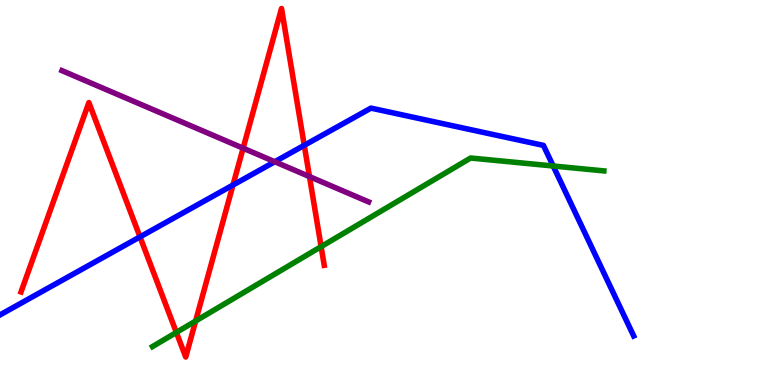[{'lines': ['blue', 'red'], 'intersections': [{'x': 1.81, 'y': 3.85}, {'x': 3.01, 'y': 5.19}, {'x': 3.93, 'y': 6.23}]}, {'lines': ['green', 'red'], 'intersections': [{'x': 2.28, 'y': 1.37}, {'x': 2.52, 'y': 1.66}, {'x': 4.14, 'y': 3.59}]}, {'lines': ['purple', 'red'], 'intersections': [{'x': 3.14, 'y': 6.15}, {'x': 3.99, 'y': 5.41}]}, {'lines': ['blue', 'green'], 'intersections': [{'x': 7.14, 'y': 5.69}]}, {'lines': ['blue', 'purple'], 'intersections': [{'x': 3.55, 'y': 5.8}]}, {'lines': ['green', 'purple'], 'intersections': []}]